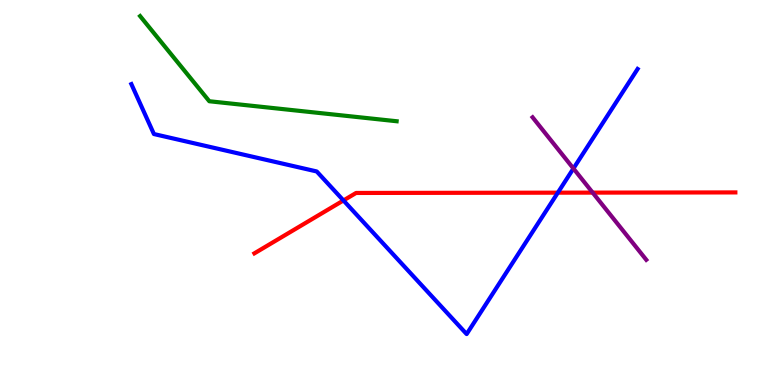[{'lines': ['blue', 'red'], 'intersections': [{'x': 4.43, 'y': 4.79}, {'x': 7.2, 'y': 5.0}]}, {'lines': ['green', 'red'], 'intersections': []}, {'lines': ['purple', 'red'], 'intersections': [{'x': 7.65, 'y': 5.0}]}, {'lines': ['blue', 'green'], 'intersections': []}, {'lines': ['blue', 'purple'], 'intersections': [{'x': 7.4, 'y': 5.62}]}, {'lines': ['green', 'purple'], 'intersections': []}]